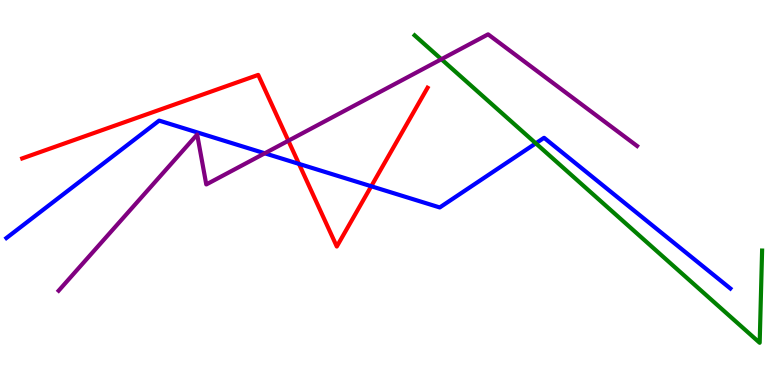[{'lines': ['blue', 'red'], 'intersections': [{'x': 3.86, 'y': 5.74}, {'x': 4.79, 'y': 5.16}]}, {'lines': ['green', 'red'], 'intersections': []}, {'lines': ['purple', 'red'], 'intersections': [{'x': 3.72, 'y': 6.34}]}, {'lines': ['blue', 'green'], 'intersections': [{'x': 6.91, 'y': 6.28}]}, {'lines': ['blue', 'purple'], 'intersections': [{'x': 3.42, 'y': 6.02}]}, {'lines': ['green', 'purple'], 'intersections': [{'x': 5.7, 'y': 8.46}]}]